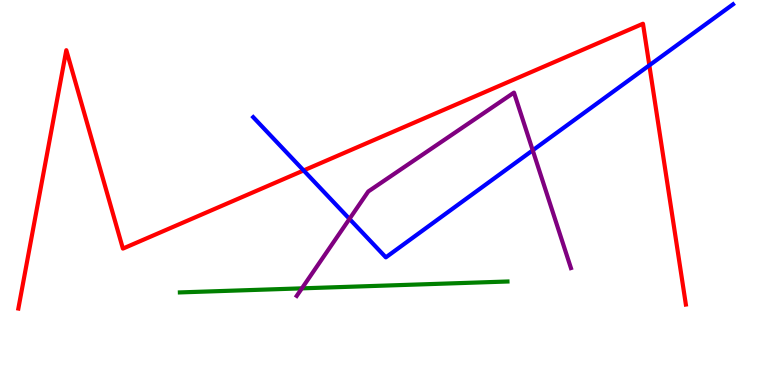[{'lines': ['blue', 'red'], 'intersections': [{'x': 3.92, 'y': 5.57}, {'x': 8.38, 'y': 8.3}]}, {'lines': ['green', 'red'], 'intersections': []}, {'lines': ['purple', 'red'], 'intersections': []}, {'lines': ['blue', 'green'], 'intersections': []}, {'lines': ['blue', 'purple'], 'intersections': [{'x': 4.51, 'y': 4.31}, {'x': 6.87, 'y': 6.1}]}, {'lines': ['green', 'purple'], 'intersections': [{'x': 3.9, 'y': 2.51}]}]